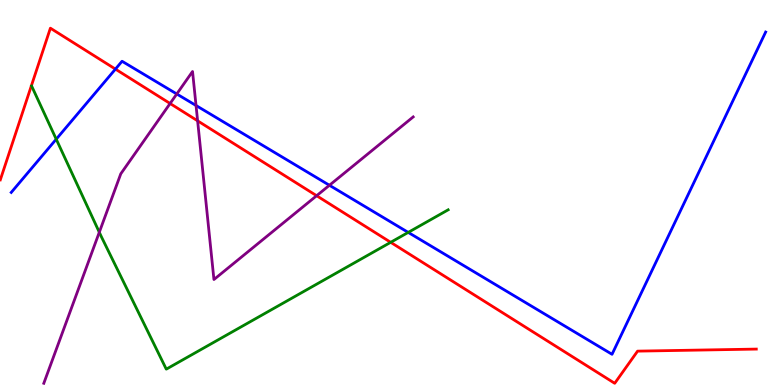[{'lines': ['blue', 'red'], 'intersections': [{'x': 1.49, 'y': 8.21}]}, {'lines': ['green', 'red'], 'intersections': [{'x': 5.04, 'y': 3.71}]}, {'lines': ['purple', 'red'], 'intersections': [{'x': 2.19, 'y': 7.31}, {'x': 2.55, 'y': 6.86}, {'x': 4.09, 'y': 4.92}]}, {'lines': ['blue', 'green'], 'intersections': [{'x': 0.726, 'y': 6.38}, {'x': 5.27, 'y': 3.96}]}, {'lines': ['blue', 'purple'], 'intersections': [{'x': 2.28, 'y': 7.56}, {'x': 2.53, 'y': 7.26}, {'x': 4.25, 'y': 5.19}]}, {'lines': ['green', 'purple'], 'intersections': [{'x': 1.28, 'y': 3.97}]}]